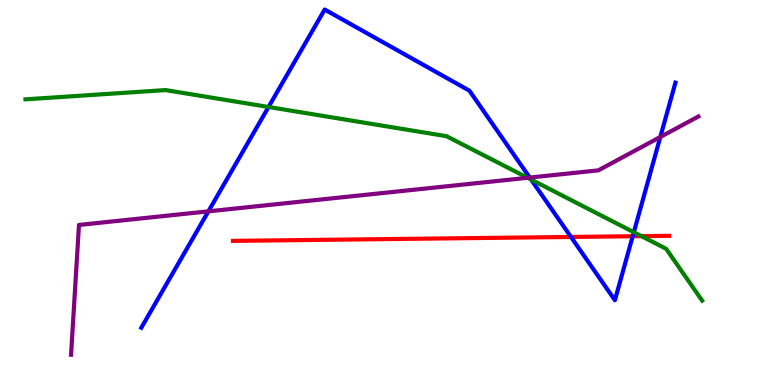[{'lines': ['blue', 'red'], 'intersections': [{'x': 7.37, 'y': 3.85}, {'x': 8.16, 'y': 3.86}]}, {'lines': ['green', 'red'], 'intersections': [{'x': 8.28, 'y': 3.87}]}, {'lines': ['purple', 'red'], 'intersections': []}, {'lines': ['blue', 'green'], 'intersections': [{'x': 3.47, 'y': 7.22}, {'x': 6.85, 'y': 5.34}, {'x': 8.18, 'y': 3.97}]}, {'lines': ['blue', 'purple'], 'intersections': [{'x': 2.69, 'y': 4.51}, {'x': 6.84, 'y': 5.39}, {'x': 8.52, 'y': 6.44}]}, {'lines': ['green', 'purple'], 'intersections': [{'x': 6.81, 'y': 5.38}]}]